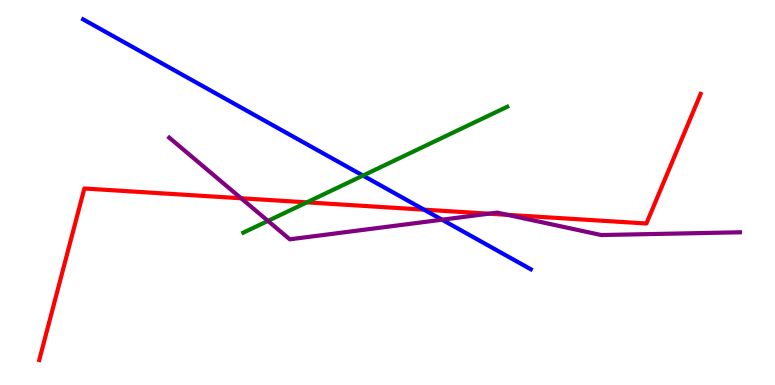[{'lines': ['blue', 'red'], 'intersections': [{'x': 5.47, 'y': 4.55}]}, {'lines': ['green', 'red'], 'intersections': [{'x': 3.96, 'y': 4.74}]}, {'lines': ['purple', 'red'], 'intersections': [{'x': 3.11, 'y': 4.85}, {'x': 6.31, 'y': 4.45}, {'x': 6.55, 'y': 4.42}]}, {'lines': ['blue', 'green'], 'intersections': [{'x': 4.68, 'y': 5.44}]}, {'lines': ['blue', 'purple'], 'intersections': [{'x': 5.7, 'y': 4.29}]}, {'lines': ['green', 'purple'], 'intersections': [{'x': 3.46, 'y': 4.26}]}]